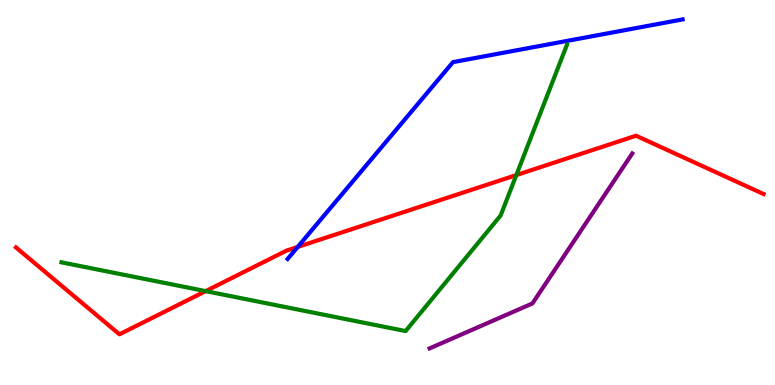[{'lines': ['blue', 'red'], 'intersections': [{'x': 3.84, 'y': 3.59}]}, {'lines': ['green', 'red'], 'intersections': [{'x': 2.65, 'y': 2.44}, {'x': 6.66, 'y': 5.45}]}, {'lines': ['purple', 'red'], 'intersections': []}, {'lines': ['blue', 'green'], 'intersections': []}, {'lines': ['blue', 'purple'], 'intersections': []}, {'lines': ['green', 'purple'], 'intersections': []}]